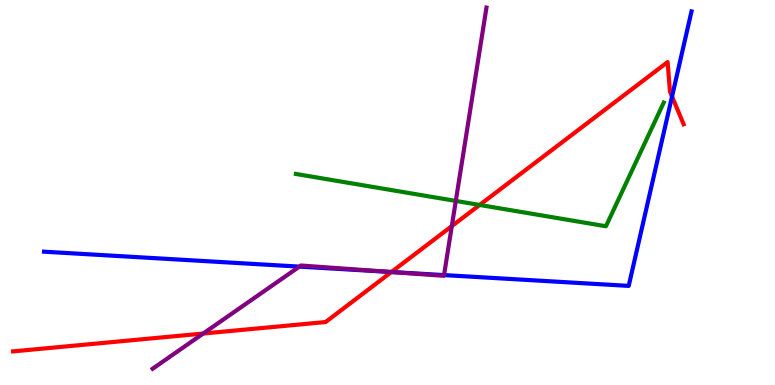[{'lines': ['blue', 'red'], 'intersections': [{'x': 5.05, 'y': 2.93}, {'x': 8.67, 'y': 7.49}]}, {'lines': ['green', 'red'], 'intersections': [{'x': 6.19, 'y': 4.68}]}, {'lines': ['purple', 'red'], 'intersections': [{'x': 2.62, 'y': 1.34}, {'x': 5.05, 'y': 2.93}, {'x': 5.83, 'y': 4.13}]}, {'lines': ['blue', 'green'], 'intersections': []}, {'lines': ['blue', 'purple'], 'intersections': [{'x': 3.86, 'y': 3.07}, {'x': 5.02, 'y': 2.94}, {'x': 5.73, 'y': 2.85}]}, {'lines': ['green', 'purple'], 'intersections': [{'x': 5.88, 'y': 4.78}]}]